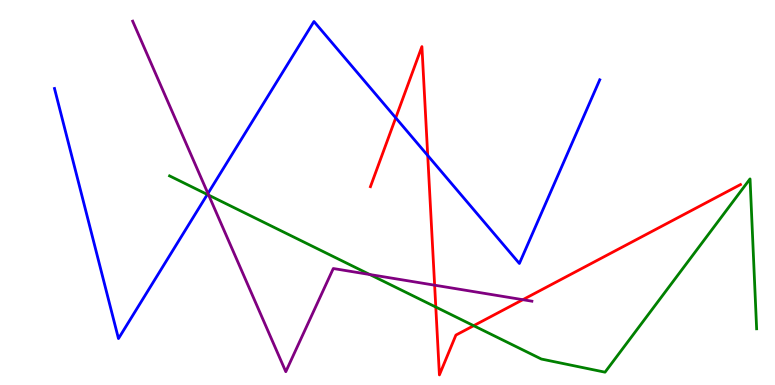[{'lines': ['blue', 'red'], 'intersections': [{'x': 5.11, 'y': 6.94}, {'x': 5.52, 'y': 5.96}]}, {'lines': ['green', 'red'], 'intersections': [{'x': 5.62, 'y': 2.02}, {'x': 6.11, 'y': 1.54}]}, {'lines': ['purple', 'red'], 'intersections': [{'x': 5.61, 'y': 2.59}, {'x': 6.75, 'y': 2.22}]}, {'lines': ['blue', 'green'], 'intersections': [{'x': 2.68, 'y': 4.95}]}, {'lines': ['blue', 'purple'], 'intersections': [{'x': 2.68, 'y': 4.97}]}, {'lines': ['green', 'purple'], 'intersections': [{'x': 2.69, 'y': 4.93}, {'x': 4.77, 'y': 2.87}]}]